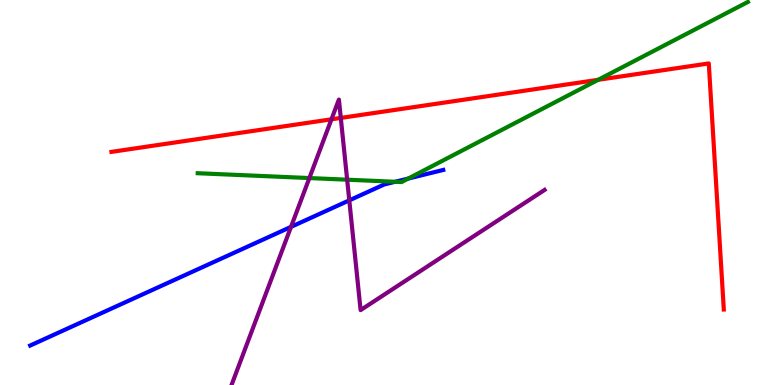[{'lines': ['blue', 'red'], 'intersections': []}, {'lines': ['green', 'red'], 'intersections': [{'x': 7.72, 'y': 7.93}]}, {'lines': ['purple', 'red'], 'intersections': [{'x': 4.28, 'y': 6.9}, {'x': 4.4, 'y': 6.94}]}, {'lines': ['blue', 'green'], 'intersections': [{'x': 5.1, 'y': 5.28}, {'x': 5.27, 'y': 5.36}]}, {'lines': ['blue', 'purple'], 'intersections': [{'x': 3.75, 'y': 4.11}, {'x': 4.51, 'y': 4.8}]}, {'lines': ['green', 'purple'], 'intersections': [{'x': 3.99, 'y': 5.38}, {'x': 4.48, 'y': 5.33}]}]